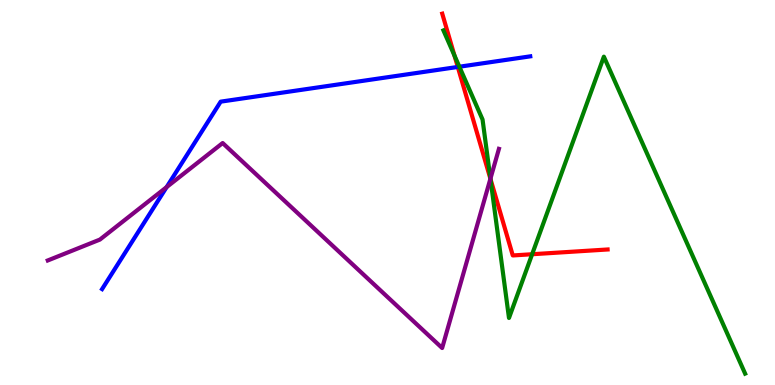[{'lines': ['blue', 'red'], 'intersections': [{'x': 5.91, 'y': 8.26}]}, {'lines': ['green', 'red'], 'intersections': [{'x': 5.86, 'y': 8.56}, {'x': 6.33, 'y': 5.35}, {'x': 6.87, 'y': 3.4}]}, {'lines': ['purple', 'red'], 'intersections': [{'x': 6.33, 'y': 5.36}]}, {'lines': ['blue', 'green'], 'intersections': [{'x': 5.93, 'y': 8.27}]}, {'lines': ['blue', 'purple'], 'intersections': [{'x': 2.15, 'y': 5.14}]}, {'lines': ['green', 'purple'], 'intersections': [{'x': 6.33, 'y': 5.36}]}]